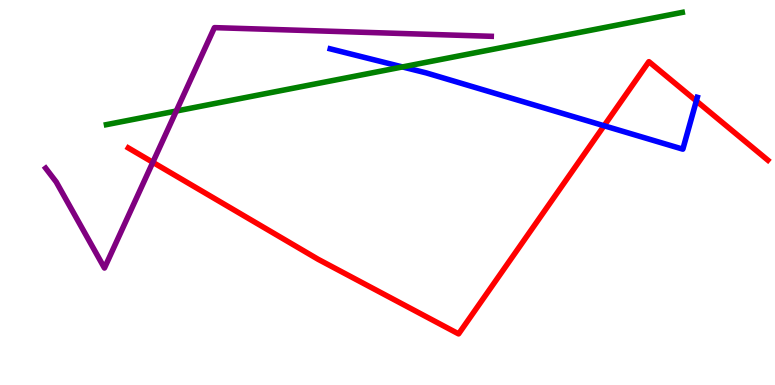[{'lines': ['blue', 'red'], 'intersections': [{'x': 7.79, 'y': 6.73}, {'x': 8.98, 'y': 7.38}]}, {'lines': ['green', 'red'], 'intersections': []}, {'lines': ['purple', 'red'], 'intersections': [{'x': 1.97, 'y': 5.78}]}, {'lines': ['blue', 'green'], 'intersections': [{'x': 5.19, 'y': 8.26}]}, {'lines': ['blue', 'purple'], 'intersections': []}, {'lines': ['green', 'purple'], 'intersections': [{'x': 2.27, 'y': 7.12}]}]